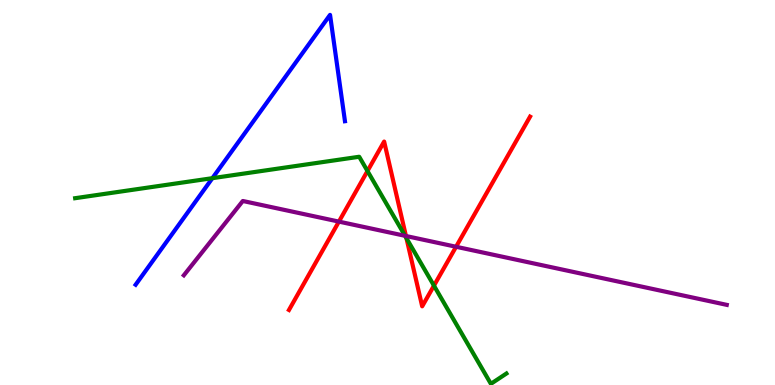[{'lines': ['blue', 'red'], 'intersections': []}, {'lines': ['green', 'red'], 'intersections': [{'x': 4.74, 'y': 5.56}, {'x': 5.24, 'y': 3.81}, {'x': 5.6, 'y': 2.58}]}, {'lines': ['purple', 'red'], 'intersections': [{'x': 4.37, 'y': 4.24}, {'x': 5.24, 'y': 3.87}, {'x': 5.88, 'y': 3.59}]}, {'lines': ['blue', 'green'], 'intersections': [{'x': 2.74, 'y': 5.37}]}, {'lines': ['blue', 'purple'], 'intersections': []}, {'lines': ['green', 'purple'], 'intersections': [{'x': 5.23, 'y': 3.88}]}]